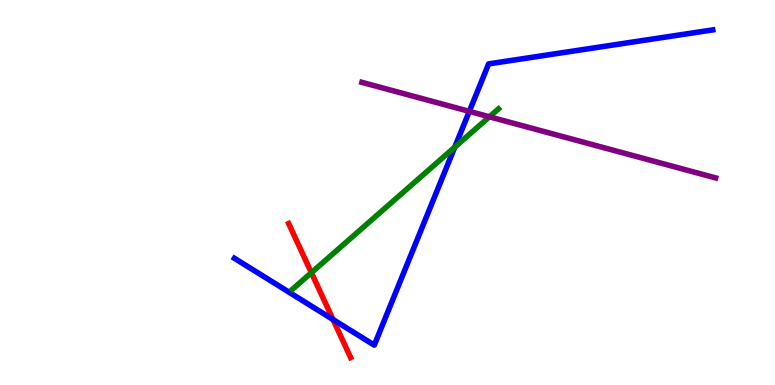[{'lines': ['blue', 'red'], 'intersections': [{'x': 4.3, 'y': 1.7}]}, {'lines': ['green', 'red'], 'intersections': [{'x': 4.02, 'y': 2.92}]}, {'lines': ['purple', 'red'], 'intersections': []}, {'lines': ['blue', 'green'], 'intersections': [{'x': 5.87, 'y': 6.18}]}, {'lines': ['blue', 'purple'], 'intersections': [{'x': 6.06, 'y': 7.11}]}, {'lines': ['green', 'purple'], 'intersections': [{'x': 6.32, 'y': 6.97}]}]